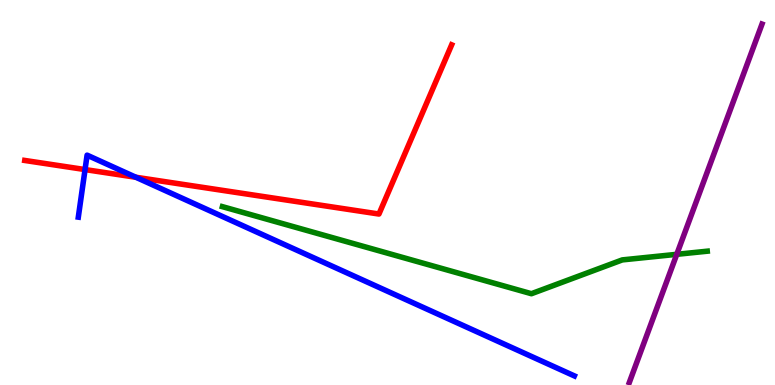[{'lines': ['blue', 'red'], 'intersections': [{'x': 1.1, 'y': 5.6}, {'x': 1.75, 'y': 5.4}]}, {'lines': ['green', 'red'], 'intersections': []}, {'lines': ['purple', 'red'], 'intersections': []}, {'lines': ['blue', 'green'], 'intersections': []}, {'lines': ['blue', 'purple'], 'intersections': []}, {'lines': ['green', 'purple'], 'intersections': [{'x': 8.73, 'y': 3.39}]}]